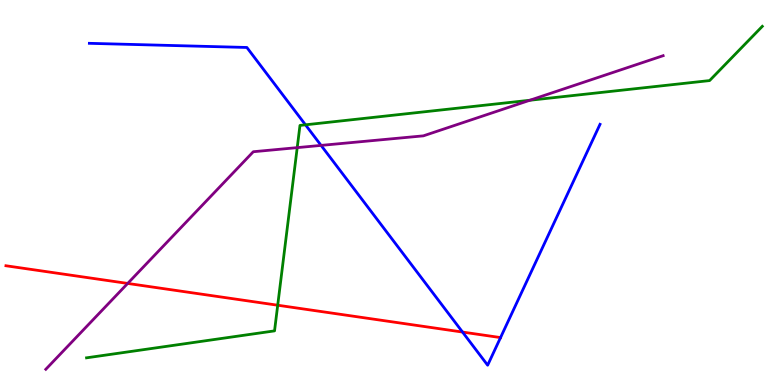[{'lines': ['blue', 'red'], 'intersections': [{'x': 5.97, 'y': 1.37}, {'x': 6.46, 'y': 1.23}]}, {'lines': ['green', 'red'], 'intersections': [{'x': 3.58, 'y': 2.07}]}, {'lines': ['purple', 'red'], 'intersections': [{'x': 1.65, 'y': 2.64}]}, {'lines': ['blue', 'green'], 'intersections': [{'x': 3.94, 'y': 6.76}]}, {'lines': ['blue', 'purple'], 'intersections': [{'x': 4.14, 'y': 6.22}]}, {'lines': ['green', 'purple'], 'intersections': [{'x': 3.84, 'y': 6.17}, {'x': 6.84, 'y': 7.4}]}]